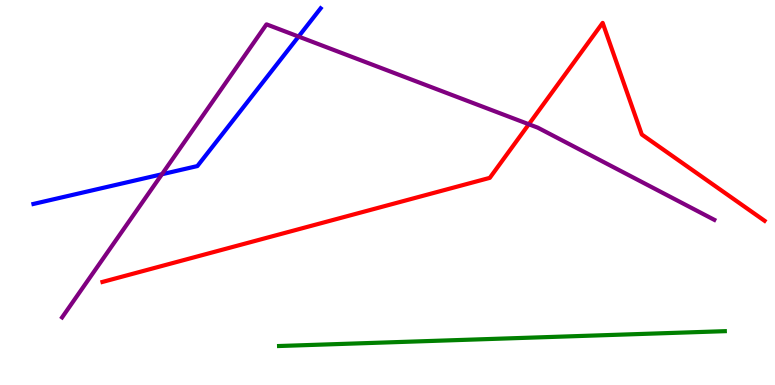[{'lines': ['blue', 'red'], 'intersections': []}, {'lines': ['green', 'red'], 'intersections': []}, {'lines': ['purple', 'red'], 'intersections': [{'x': 6.82, 'y': 6.77}]}, {'lines': ['blue', 'green'], 'intersections': []}, {'lines': ['blue', 'purple'], 'intersections': [{'x': 2.09, 'y': 5.47}, {'x': 3.85, 'y': 9.05}]}, {'lines': ['green', 'purple'], 'intersections': []}]